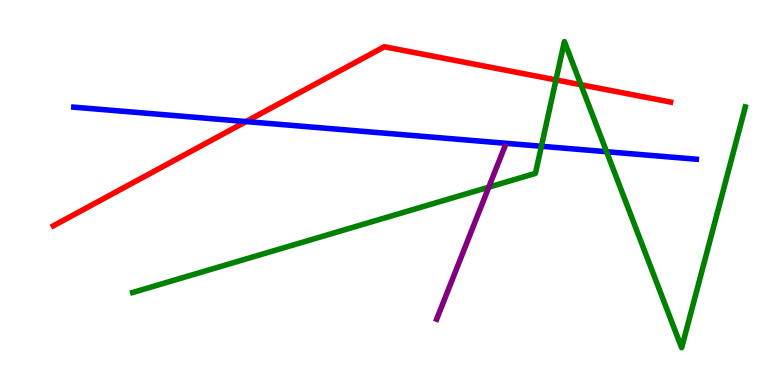[{'lines': ['blue', 'red'], 'intersections': [{'x': 3.17, 'y': 6.84}]}, {'lines': ['green', 'red'], 'intersections': [{'x': 7.17, 'y': 7.92}, {'x': 7.5, 'y': 7.8}]}, {'lines': ['purple', 'red'], 'intersections': []}, {'lines': ['blue', 'green'], 'intersections': [{'x': 6.99, 'y': 6.2}, {'x': 7.83, 'y': 6.06}]}, {'lines': ['blue', 'purple'], 'intersections': []}, {'lines': ['green', 'purple'], 'intersections': [{'x': 6.31, 'y': 5.14}]}]